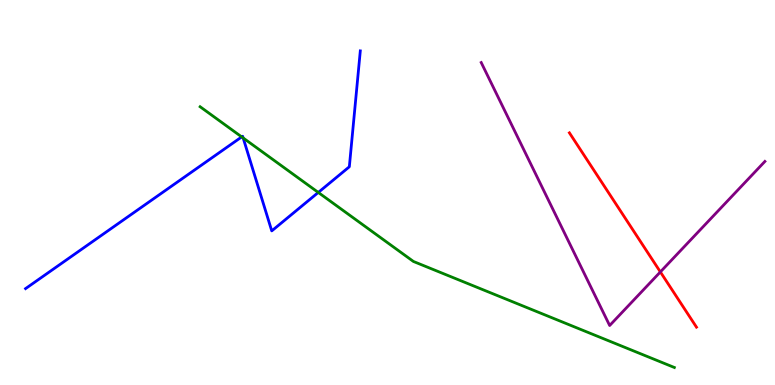[{'lines': ['blue', 'red'], 'intersections': []}, {'lines': ['green', 'red'], 'intersections': []}, {'lines': ['purple', 'red'], 'intersections': [{'x': 8.52, 'y': 2.94}]}, {'lines': ['blue', 'green'], 'intersections': [{'x': 3.12, 'y': 6.44}, {'x': 3.14, 'y': 6.42}, {'x': 4.11, 'y': 5.0}]}, {'lines': ['blue', 'purple'], 'intersections': []}, {'lines': ['green', 'purple'], 'intersections': []}]